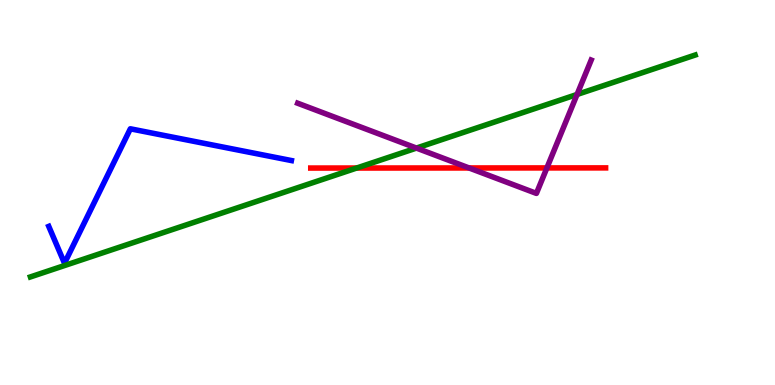[{'lines': ['blue', 'red'], 'intersections': []}, {'lines': ['green', 'red'], 'intersections': [{'x': 4.6, 'y': 5.64}]}, {'lines': ['purple', 'red'], 'intersections': [{'x': 6.05, 'y': 5.64}, {'x': 7.06, 'y': 5.64}]}, {'lines': ['blue', 'green'], 'intersections': []}, {'lines': ['blue', 'purple'], 'intersections': []}, {'lines': ['green', 'purple'], 'intersections': [{'x': 5.37, 'y': 6.15}, {'x': 7.45, 'y': 7.55}]}]